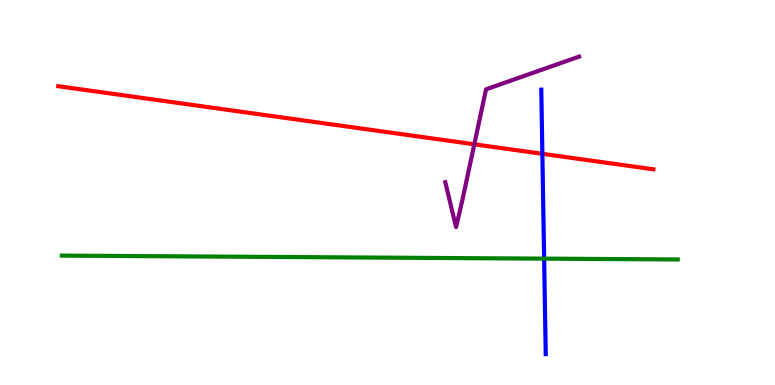[{'lines': ['blue', 'red'], 'intersections': [{'x': 7.0, 'y': 6.0}]}, {'lines': ['green', 'red'], 'intersections': []}, {'lines': ['purple', 'red'], 'intersections': [{'x': 6.12, 'y': 6.25}]}, {'lines': ['blue', 'green'], 'intersections': [{'x': 7.02, 'y': 3.28}]}, {'lines': ['blue', 'purple'], 'intersections': []}, {'lines': ['green', 'purple'], 'intersections': []}]